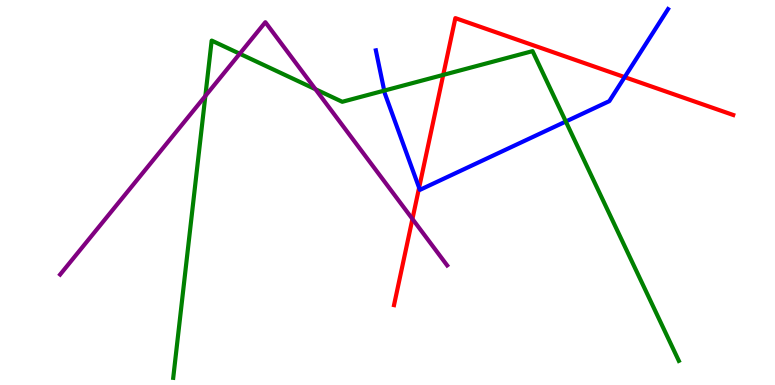[{'lines': ['blue', 'red'], 'intersections': [{'x': 5.41, 'y': 5.12}, {'x': 8.06, 'y': 8.0}]}, {'lines': ['green', 'red'], 'intersections': [{'x': 5.72, 'y': 8.05}]}, {'lines': ['purple', 'red'], 'intersections': [{'x': 5.32, 'y': 4.31}]}, {'lines': ['blue', 'green'], 'intersections': [{'x': 4.96, 'y': 7.65}, {'x': 7.3, 'y': 6.84}]}, {'lines': ['blue', 'purple'], 'intersections': []}, {'lines': ['green', 'purple'], 'intersections': [{'x': 2.65, 'y': 7.51}, {'x': 3.09, 'y': 8.6}, {'x': 4.07, 'y': 7.68}]}]